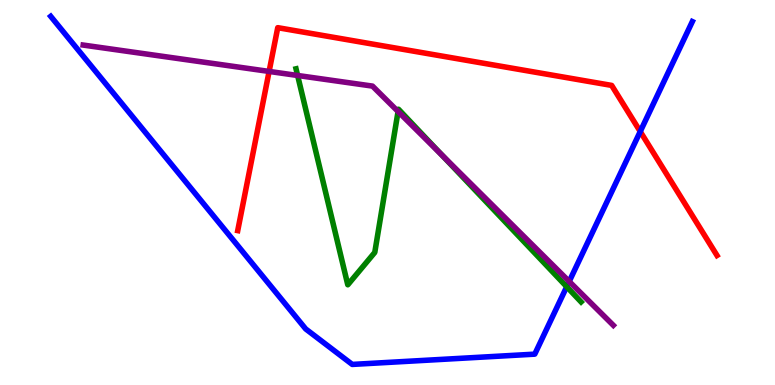[{'lines': ['blue', 'red'], 'intersections': [{'x': 8.26, 'y': 6.58}]}, {'lines': ['green', 'red'], 'intersections': []}, {'lines': ['purple', 'red'], 'intersections': [{'x': 3.47, 'y': 8.14}]}, {'lines': ['blue', 'green'], 'intersections': [{'x': 7.31, 'y': 2.55}]}, {'lines': ['blue', 'purple'], 'intersections': [{'x': 7.34, 'y': 2.69}]}, {'lines': ['green', 'purple'], 'intersections': [{'x': 3.84, 'y': 8.04}, {'x': 5.14, 'y': 7.1}, {'x': 5.7, 'y': 5.98}]}]